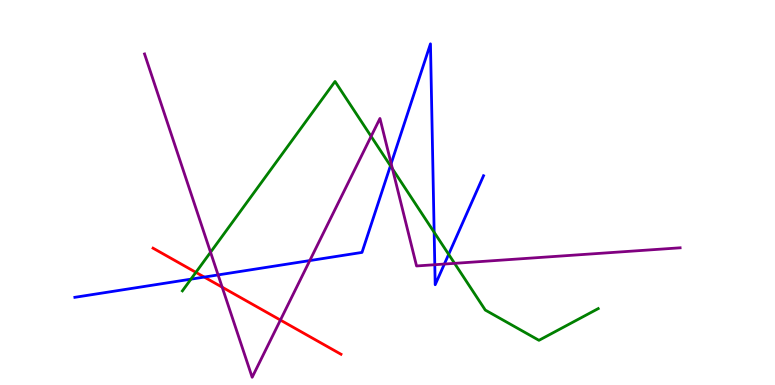[{'lines': ['blue', 'red'], 'intersections': [{'x': 2.64, 'y': 2.8}]}, {'lines': ['green', 'red'], 'intersections': [{'x': 2.53, 'y': 2.93}]}, {'lines': ['purple', 'red'], 'intersections': [{'x': 2.87, 'y': 2.54}, {'x': 3.62, 'y': 1.69}]}, {'lines': ['blue', 'green'], 'intersections': [{'x': 2.46, 'y': 2.75}, {'x': 5.04, 'y': 5.69}, {'x': 5.6, 'y': 3.97}, {'x': 5.79, 'y': 3.39}]}, {'lines': ['blue', 'purple'], 'intersections': [{'x': 2.81, 'y': 2.86}, {'x': 4.0, 'y': 3.23}, {'x': 5.05, 'y': 5.75}, {'x': 5.61, 'y': 3.12}, {'x': 5.73, 'y': 3.14}]}, {'lines': ['green', 'purple'], 'intersections': [{'x': 2.72, 'y': 3.45}, {'x': 4.79, 'y': 6.46}, {'x': 5.06, 'y': 5.61}, {'x': 5.87, 'y': 3.16}]}]